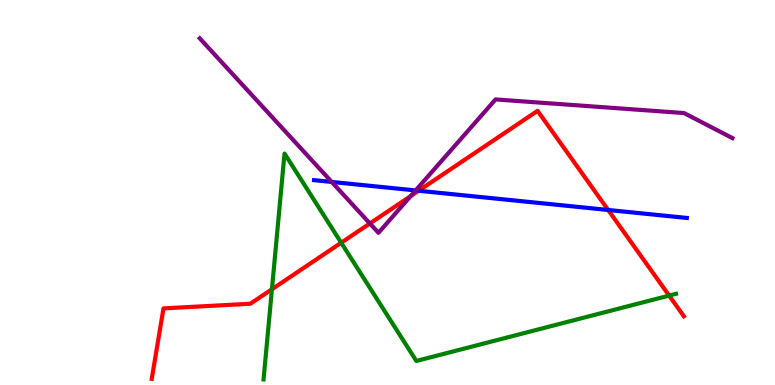[{'lines': ['blue', 'red'], 'intersections': [{'x': 5.4, 'y': 5.05}, {'x': 7.85, 'y': 4.55}]}, {'lines': ['green', 'red'], 'intersections': [{'x': 3.51, 'y': 2.49}, {'x': 4.4, 'y': 3.7}, {'x': 8.63, 'y': 2.32}]}, {'lines': ['purple', 'red'], 'intersections': [{'x': 4.77, 'y': 4.2}, {'x': 5.3, 'y': 4.91}]}, {'lines': ['blue', 'green'], 'intersections': []}, {'lines': ['blue', 'purple'], 'intersections': [{'x': 4.28, 'y': 5.27}, {'x': 5.36, 'y': 5.05}]}, {'lines': ['green', 'purple'], 'intersections': []}]